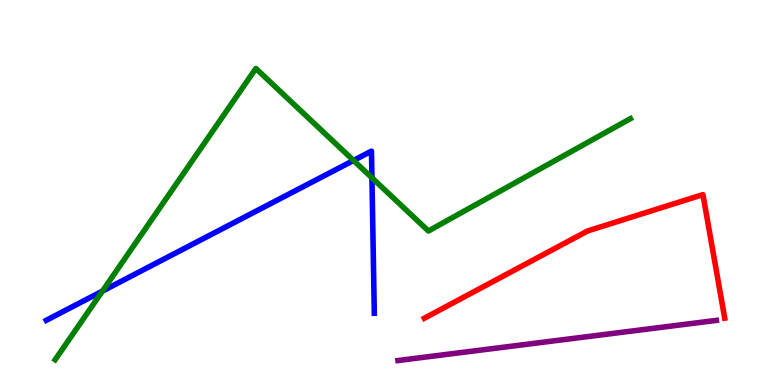[{'lines': ['blue', 'red'], 'intersections': []}, {'lines': ['green', 'red'], 'intersections': []}, {'lines': ['purple', 'red'], 'intersections': []}, {'lines': ['blue', 'green'], 'intersections': [{'x': 1.32, 'y': 2.44}, {'x': 4.56, 'y': 5.83}, {'x': 4.8, 'y': 5.38}]}, {'lines': ['blue', 'purple'], 'intersections': []}, {'lines': ['green', 'purple'], 'intersections': []}]